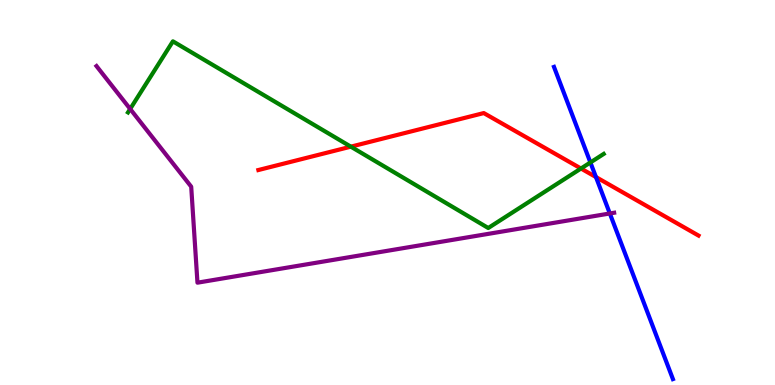[{'lines': ['blue', 'red'], 'intersections': [{'x': 7.69, 'y': 5.4}]}, {'lines': ['green', 'red'], 'intersections': [{'x': 4.53, 'y': 6.19}, {'x': 7.5, 'y': 5.62}]}, {'lines': ['purple', 'red'], 'intersections': []}, {'lines': ['blue', 'green'], 'intersections': [{'x': 7.62, 'y': 5.78}]}, {'lines': ['blue', 'purple'], 'intersections': [{'x': 7.87, 'y': 4.46}]}, {'lines': ['green', 'purple'], 'intersections': [{'x': 1.68, 'y': 7.17}]}]